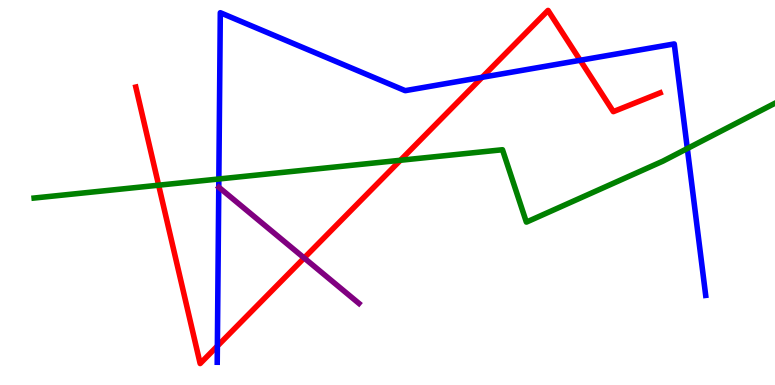[{'lines': ['blue', 'red'], 'intersections': [{'x': 2.8, 'y': 1.01}, {'x': 6.22, 'y': 7.99}, {'x': 7.49, 'y': 8.43}]}, {'lines': ['green', 'red'], 'intersections': [{'x': 2.05, 'y': 5.19}, {'x': 5.17, 'y': 5.84}]}, {'lines': ['purple', 'red'], 'intersections': [{'x': 3.92, 'y': 3.3}]}, {'lines': ['blue', 'green'], 'intersections': [{'x': 2.82, 'y': 5.35}, {'x': 8.87, 'y': 6.14}]}, {'lines': ['blue', 'purple'], 'intersections': []}, {'lines': ['green', 'purple'], 'intersections': []}]